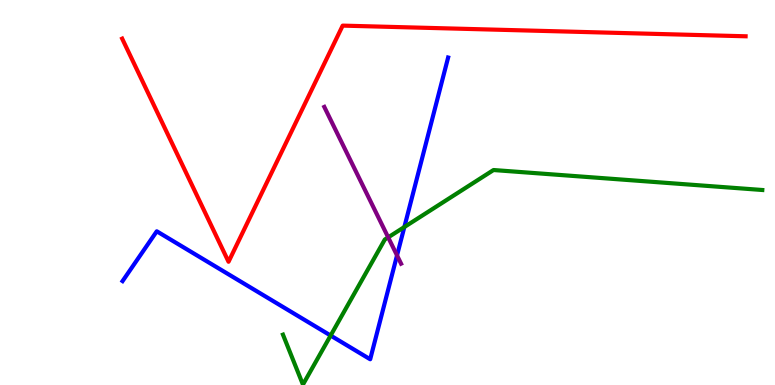[{'lines': ['blue', 'red'], 'intersections': []}, {'lines': ['green', 'red'], 'intersections': []}, {'lines': ['purple', 'red'], 'intersections': []}, {'lines': ['blue', 'green'], 'intersections': [{'x': 4.27, 'y': 1.28}, {'x': 5.22, 'y': 4.1}]}, {'lines': ['blue', 'purple'], 'intersections': [{'x': 5.12, 'y': 3.37}]}, {'lines': ['green', 'purple'], 'intersections': [{'x': 5.01, 'y': 3.83}]}]